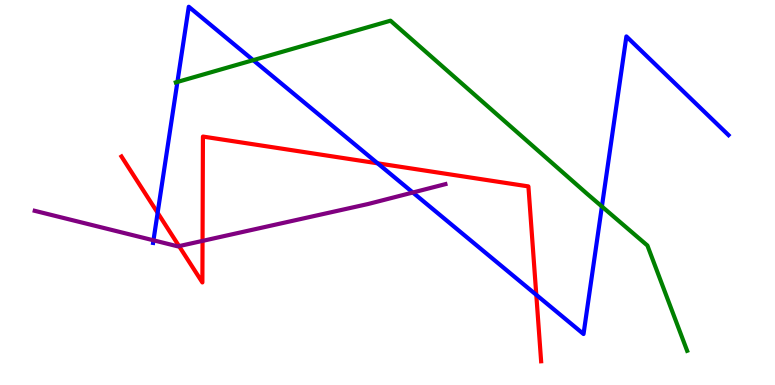[{'lines': ['blue', 'red'], 'intersections': [{'x': 2.03, 'y': 4.47}, {'x': 4.87, 'y': 5.76}, {'x': 6.92, 'y': 2.34}]}, {'lines': ['green', 'red'], 'intersections': []}, {'lines': ['purple', 'red'], 'intersections': [{'x': 2.31, 'y': 3.61}, {'x': 2.61, 'y': 3.74}]}, {'lines': ['blue', 'green'], 'intersections': [{'x': 2.29, 'y': 7.87}, {'x': 3.27, 'y': 8.44}, {'x': 7.77, 'y': 4.64}]}, {'lines': ['blue', 'purple'], 'intersections': [{'x': 1.98, 'y': 3.76}, {'x': 5.33, 'y': 5.0}]}, {'lines': ['green', 'purple'], 'intersections': []}]